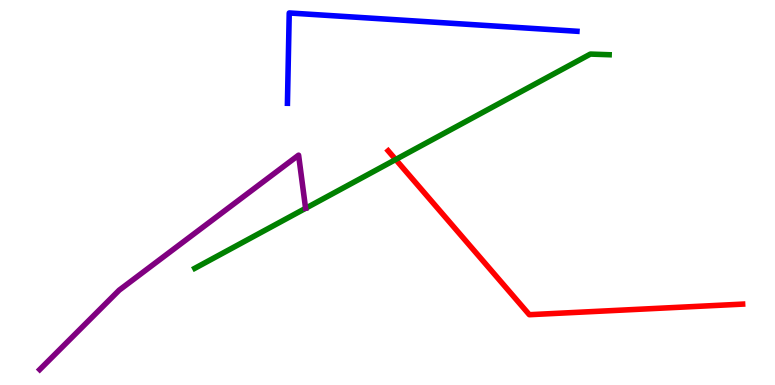[{'lines': ['blue', 'red'], 'intersections': []}, {'lines': ['green', 'red'], 'intersections': [{'x': 5.11, 'y': 5.86}]}, {'lines': ['purple', 'red'], 'intersections': []}, {'lines': ['blue', 'green'], 'intersections': []}, {'lines': ['blue', 'purple'], 'intersections': []}, {'lines': ['green', 'purple'], 'intersections': []}]